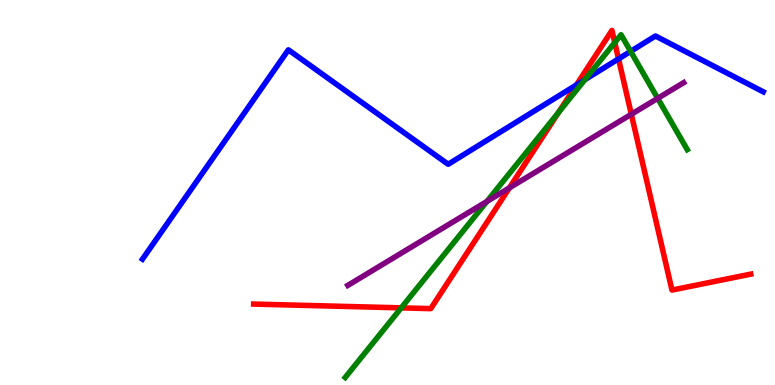[{'lines': ['blue', 'red'], 'intersections': [{'x': 7.44, 'y': 7.8}, {'x': 7.98, 'y': 8.47}]}, {'lines': ['green', 'red'], 'intersections': [{'x': 5.18, 'y': 2.0}, {'x': 7.21, 'y': 7.08}, {'x': 7.93, 'y': 8.89}]}, {'lines': ['purple', 'red'], 'intersections': [{'x': 6.57, 'y': 5.12}, {'x': 8.15, 'y': 7.03}]}, {'lines': ['blue', 'green'], 'intersections': [{'x': 7.55, 'y': 7.93}, {'x': 8.14, 'y': 8.67}]}, {'lines': ['blue', 'purple'], 'intersections': []}, {'lines': ['green', 'purple'], 'intersections': [{'x': 6.28, 'y': 4.77}, {'x': 8.49, 'y': 7.45}]}]